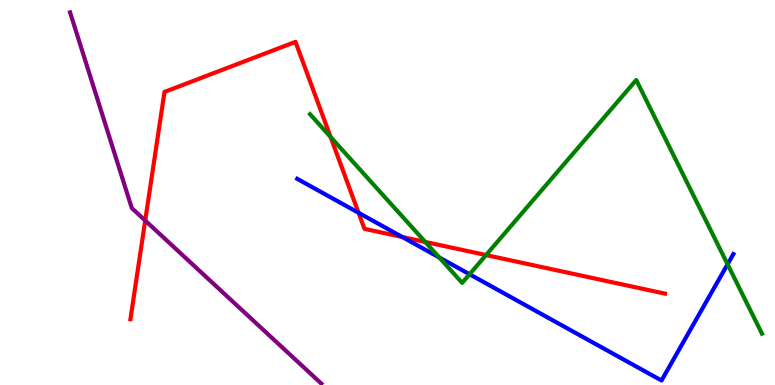[{'lines': ['blue', 'red'], 'intersections': [{'x': 4.63, 'y': 4.47}, {'x': 5.19, 'y': 3.84}]}, {'lines': ['green', 'red'], 'intersections': [{'x': 4.27, 'y': 6.44}, {'x': 5.49, 'y': 3.72}, {'x': 6.27, 'y': 3.38}]}, {'lines': ['purple', 'red'], 'intersections': [{'x': 1.87, 'y': 4.27}]}, {'lines': ['blue', 'green'], 'intersections': [{'x': 5.67, 'y': 3.31}, {'x': 6.06, 'y': 2.88}, {'x': 9.39, 'y': 3.14}]}, {'lines': ['blue', 'purple'], 'intersections': []}, {'lines': ['green', 'purple'], 'intersections': []}]